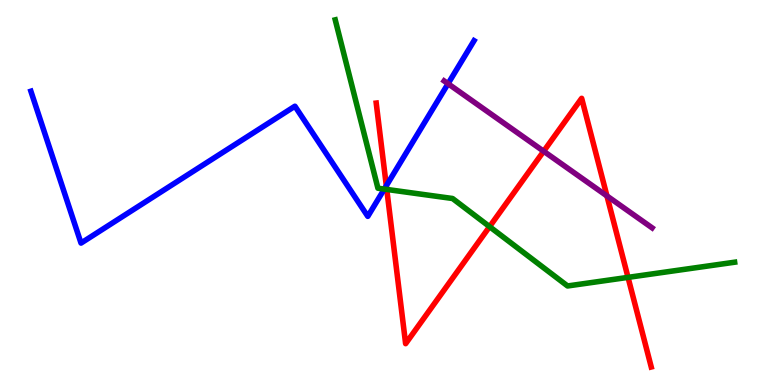[{'lines': ['blue', 'red'], 'intersections': [{'x': 4.98, 'y': 5.18}]}, {'lines': ['green', 'red'], 'intersections': [{'x': 4.99, 'y': 5.08}, {'x': 6.32, 'y': 4.11}, {'x': 8.1, 'y': 2.8}]}, {'lines': ['purple', 'red'], 'intersections': [{'x': 7.02, 'y': 6.07}, {'x': 7.83, 'y': 4.91}]}, {'lines': ['blue', 'green'], 'intersections': [{'x': 4.96, 'y': 5.09}]}, {'lines': ['blue', 'purple'], 'intersections': [{'x': 5.78, 'y': 7.83}]}, {'lines': ['green', 'purple'], 'intersections': []}]